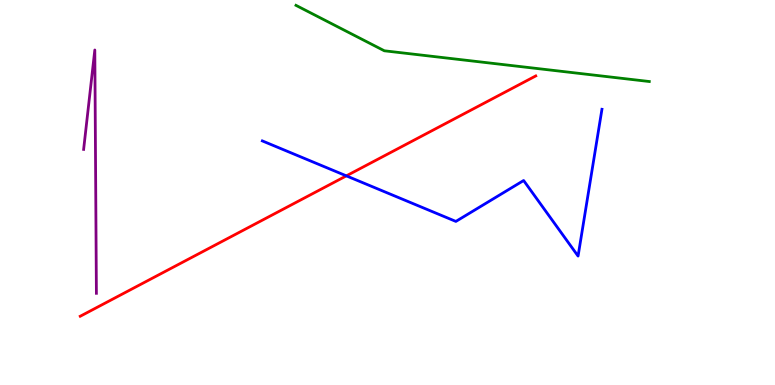[{'lines': ['blue', 'red'], 'intersections': [{'x': 4.47, 'y': 5.43}]}, {'lines': ['green', 'red'], 'intersections': []}, {'lines': ['purple', 'red'], 'intersections': []}, {'lines': ['blue', 'green'], 'intersections': []}, {'lines': ['blue', 'purple'], 'intersections': []}, {'lines': ['green', 'purple'], 'intersections': []}]